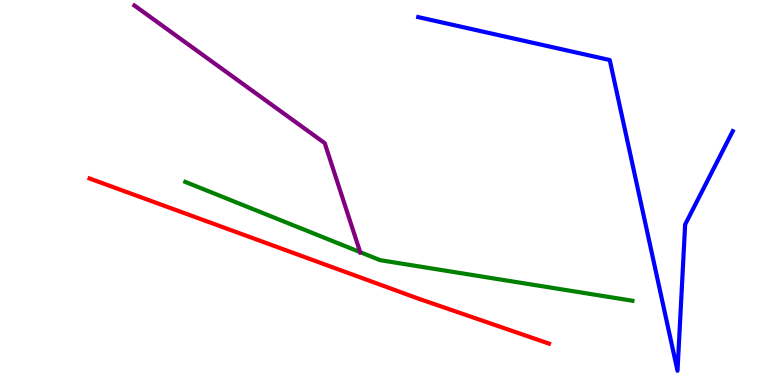[{'lines': ['blue', 'red'], 'intersections': []}, {'lines': ['green', 'red'], 'intersections': []}, {'lines': ['purple', 'red'], 'intersections': []}, {'lines': ['blue', 'green'], 'intersections': []}, {'lines': ['blue', 'purple'], 'intersections': []}, {'lines': ['green', 'purple'], 'intersections': [{'x': 4.65, 'y': 3.45}]}]